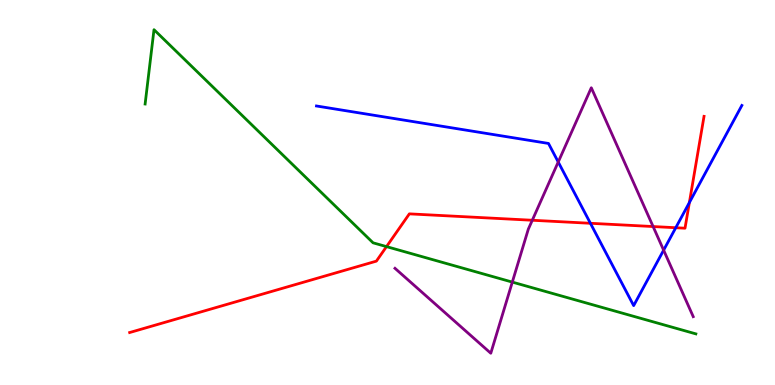[{'lines': ['blue', 'red'], 'intersections': [{'x': 7.62, 'y': 4.2}, {'x': 8.72, 'y': 4.09}, {'x': 8.9, 'y': 4.74}]}, {'lines': ['green', 'red'], 'intersections': [{'x': 4.99, 'y': 3.59}]}, {'lines': ['purple', 'red'], 'intersections': [{'x': 6.87, 'y': 4.28}, {'x': 8.43, 'y': 4.12}]}, {'lines': ['blue', 'green'], 'intersections': []}, {'lines': ['blue', 'purple'], 'intersections': [{'x': 7.2, 'y': 5.79}, {'x': 8.56, 'y': 3.5}]}, {'lines': ['green', 'purple'], 'intersections': [{'x': 6.61, 'y': 2.67}]}]